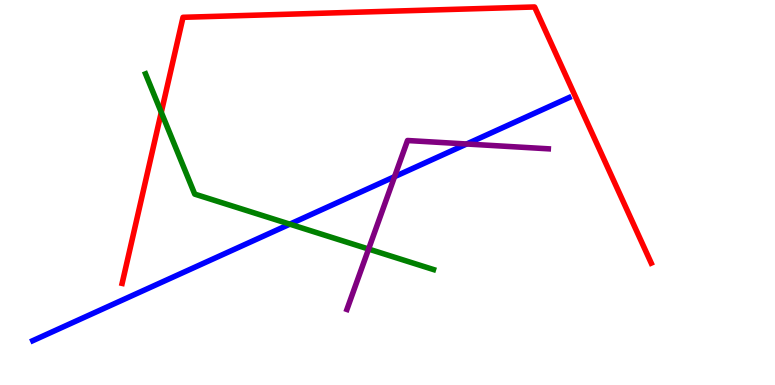[{'lines': ['blue', 'red'], 'intersections': []}, {'lines': ['green', 'red'], 'intersections': [{'x': 2.08, 'y': 7.08}]}, {'lines': ['purple', 'red'], 'intersections': []}, {'lines': ['blue', 'green'], 'intersections': [{'x': 3.74, 'y': 4.18}]}, {'lines': ['blue', 'purple'], 'intersections': [{'x': 5.09, 'y': 5.41}, {'x': 6.02, 'y': 6.26}]}, {'lines': ['green', 'purple'], 'intersections': [{'x': 4.76, 'y': 3.53}]}]